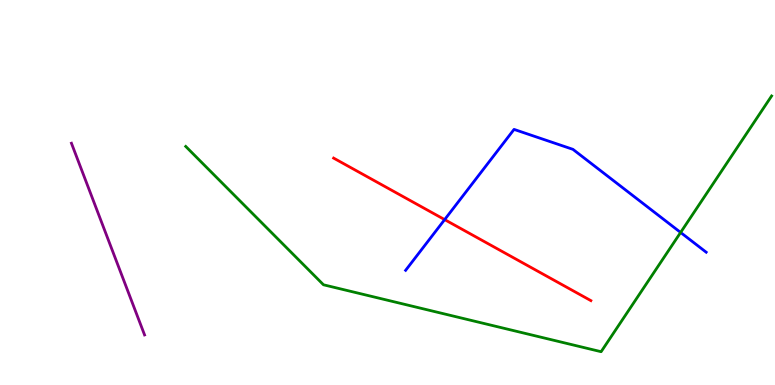[{'lines': ['blue', 'red'], 'intersections': [{'x': 5.74, 'y': 4.3}]}, {'lines': ['green', 'red'], 'intersections': []}, {'lines': ['purple', 'red'], 'intersections': []}, {'lines': ['blue', 'green'], 'intersections': [{'x': 8.78, 'y': 3.96}]}, {'lines': ['blue', 'purple'], 'intersections': []}, {'lines': ['green', 'purple'], 'intersections': []}]